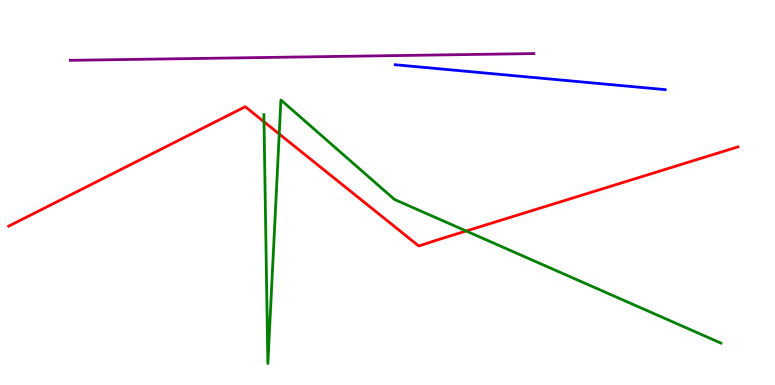[{'lines': ['blue', 'red'], 'intersections': []}, {'lines': ['green', 'red'], 'intersections': [{'x': 3.41, 'y': 6.84}, {'x': 3.6, 'y': 6.52}, {'x': 6.01, 'y': 4.0}]}, {'lines': ['purple', 'red'], 'intersections': []}, {'lines': ['blue', 'green'], 'intersections': []}, {'lines': ['blue', 'purple'], 'intersections': []}, {'lines': ['green', 'purple'], 'intersections': []}]